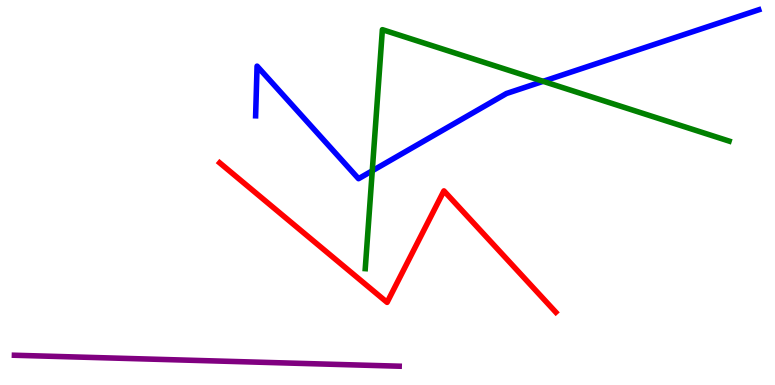[{'lines': ['blue', 'red'], 'intersections': []}, {'lines': ['green', 'red'], 'intersections': []}, {'lines': ['purple', 'red'], 'intersections': []}, {'lines': ['blue', 'green'], 'intersections': [{'x': 4.8, 'y': 5.56}, {'x': 7.01, 'y': 7.89}]}, {'lines': ['blue', 'purple'], 'intersections': []}, {'lines': ['green', 'purple'], 'intersections': []}]